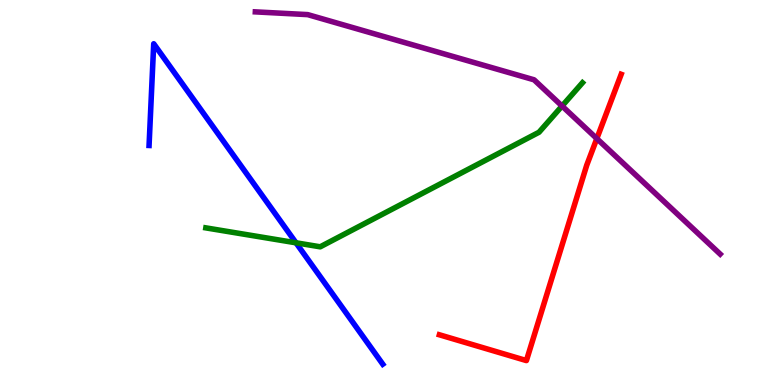[{'lines': ['blue', 'red'], 'intersections': []}, {'lines': ['green', 'red'], 'intersections': []}, {'lines': ['purple', 'red'], 'intersections': [{'x': 7.7, 'y': 6.4}]}, {'lines': ['blue', 'green'], 'intersections': [{'x': 3.82, 'y': 3.69}]}, {'lines': ['blue', 'purple'], 'intersections': []}, {'lines': ['green', 'purple'], 'intersections': [{'x': 7.25, 'y': 7.25}]}]